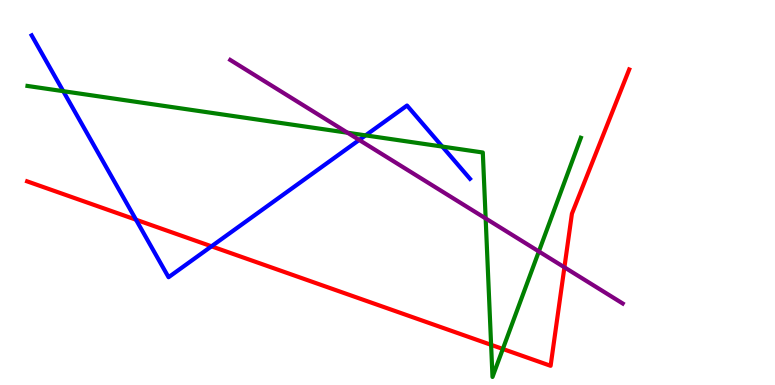[{'lines': ['blue', 'red'], 'intersections': [{'x': 1.75, 'y': 4.29}, {'x': 2.73, 'y': 3.6}]}, {'lines': ['green', 'red'], 'intersections': [{'x': 6.34, 'y': 1.04}, {'x': 6.49, 'y': 0.936}]}, {'lines': ['purple', 'red'], 'intersections': [{'x': 7.28, 'y': 3.06}]}, {'lines': ['blue', 'green'], 'intersections': [{'x': 0.816, 'y': 7.63}, {'x': 4.72, 'y': 6.48}, {'x': 5.71, 'y': 6.19}]}, {'lines': ['blue', 'purple'], 'intersections': [{'x': 4.63, 'y': 6.36}]}, {'lines': ['green', 'purple'], 'intersections': [{'x': 4.48, 'y': 6.55}, {'x': 6.27, 'y': 4.33}, {'x': 6.95, 'y': 3.47}]}]